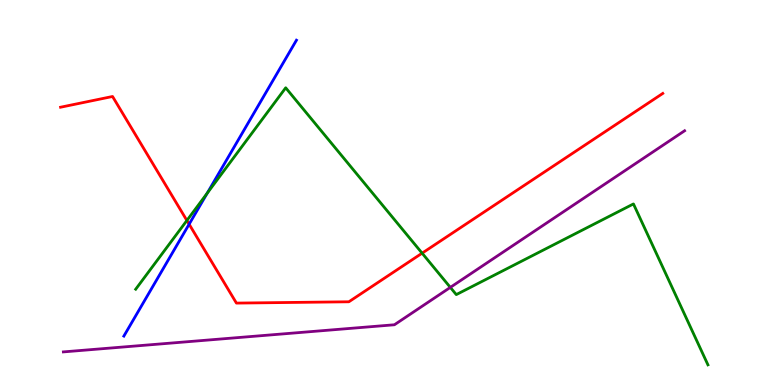[{'lines': ['blue', 'red'], 'intersections': [{'x': 2.44, 'y': 4.18}]}, {'lines': ['green', 'red'], 'intersections': [{'x': 2.41, 'y': 4.27}, {'x': 5.45, 'y': 3.42}]}, {'lines': ['purple', 'red'], 'intersections': []}, {'lines': ['blue', 'green'], 'intersections': [{'x': 2.67, 'y': 4.98}]}, {'lines': ['blue', 'purple'], 'intersections': []}, {'lines': ['green', 'purple'], 'intersections': [{'x': 5.81, 'y': 2.54}]}]